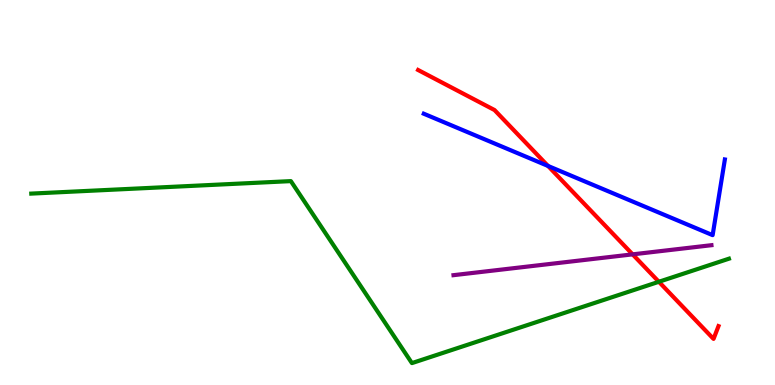[{'lines': ['blue', 'red'], 'intersections': [{'x': 7.07, 'y': 5.69}]}, {'lines': ['green', 'red'], 'intersections': [{'x': 8.5, 'y': 2.68}]}, {'lines': ['purple', 'red'], 'intersections': [{'x': 8.16, 'y': 3.39}]}, {'lines': ['blue', 'green'], 'intersections': []}, {'lines': ['blue', 'purple'], 'intersections': []}, {'lines': ['green', 'purple'], 'intersections': []}]